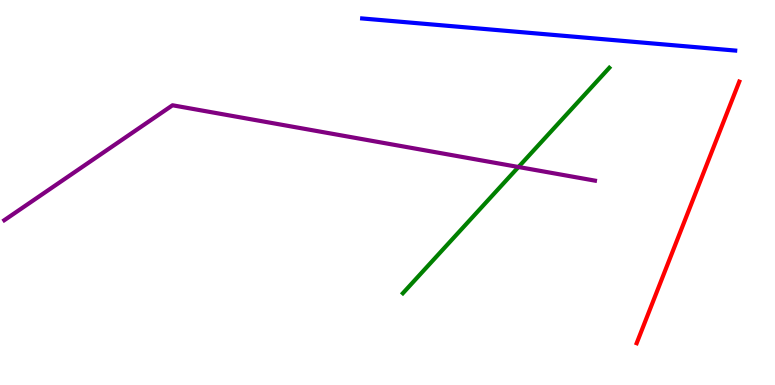[{'lines': ['blue', 'red'], 'intersections': []}, {'lines': ['green', 'red'], 'intersections': []}, {'lines': ['purple', 'red'], 'intersections': []}, {'lines': ['blue', 'green'], 'intersections': []}, {'lines': ['blue', 'purple'], 'intersections': []}, {'lines': ['green', 'purple'], 'intersections': [{'x': 6.69, 'y': 5.66}]}]